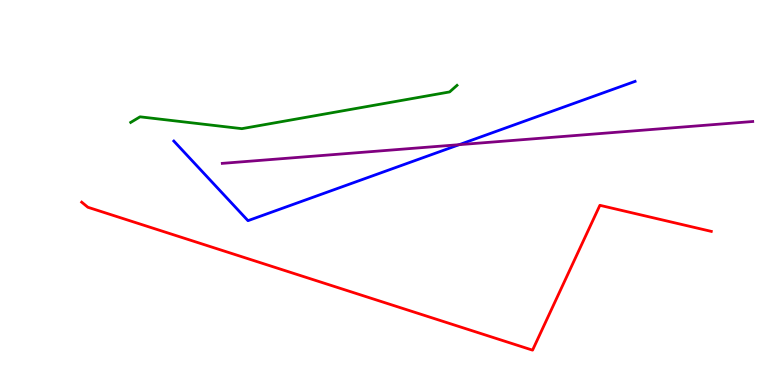[{'lines': ['blue', 'red'], 'intersections': []}, {'lines': ['green', 'red'], 'intersections': []}, {'lines': ['purple', 'red'], 'intersections': []}, {'lines': ['blue', 'green'], 'intersections': []}, {'lines': ['blue', 'purple'], 'intersections': [{'x': 5.92, 'y': 6.24}]}, {'lines': ['green', 'purple'], 'intersections': []}]